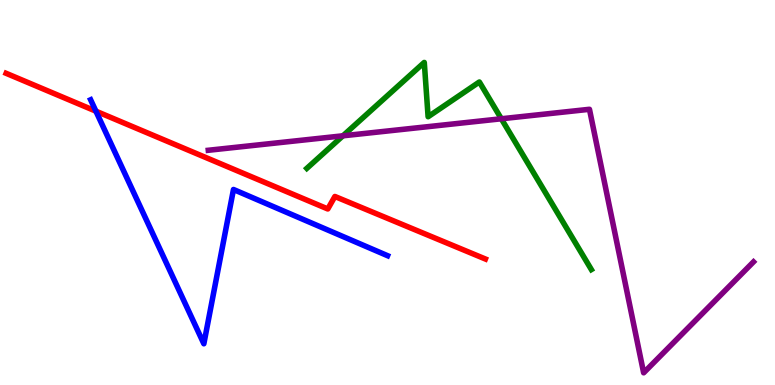[{'lines': ['blue', 'red'], 'intersections': [{'x': 1.24, 'y': 7.11}]}, {'lines': ['green', 'red'], 'intersections': []}, {'lines': ['purple', 'red'], 'intersections': []}, {'lines': ['blue', 'green'], 'intersections': []}, {'lines': ['blue', 'purple'], 'intersections': []}, {'lines': ['green', 'purple'], 'intersections': [{'x': 4.42, 'y': 6.47}, {'x': 6.47, 'y': 6.92}]}]